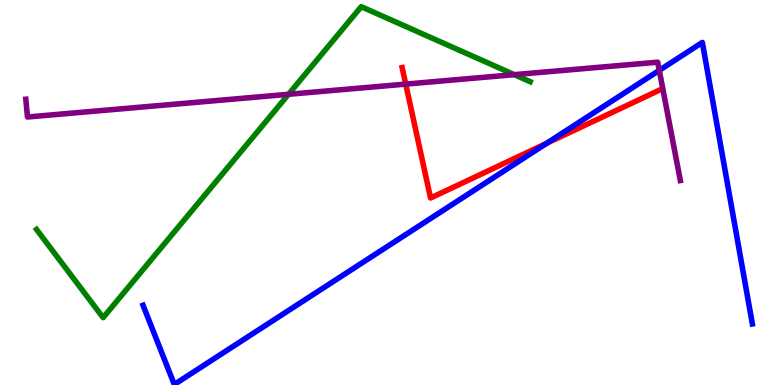[{'lines': ['blue', 'red'], 'intersections': [{'x': 7.05, 'y': 6.28}]}, {'lines': ['green', 'red'], 'intersections': []}, {'lines': ['purple', 'red'], 'intersections': [{'x': 5.24, 'y': 7.82}]}, {'lines': ['blue', 'green'], 'intersections': []}, {'lines': ['blue', 'purple'], 'intersections': [{'x': 8.51, 'y': 8.17}]}, {'lines': ['green', 'purple'], 'intersections': [{'x': 3.72, 'y': 7.55}, {'x': 6.64, 'y': 8.06}]}]